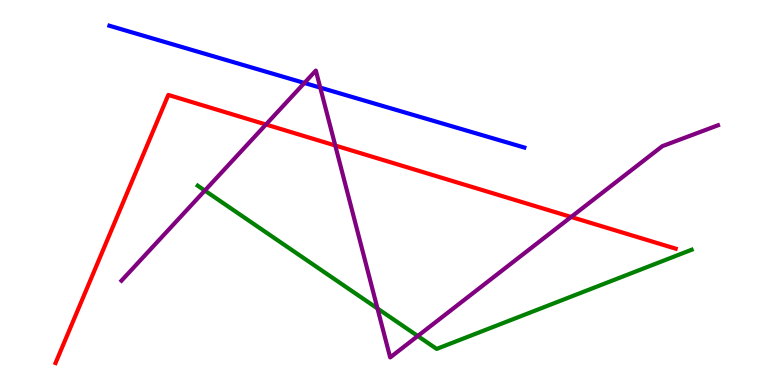[{'lines': ['blue', 'red'], 'intersections': []}, {'lines': ['green', 'red'], 'intersections': []}, {'lines': ['purple', 'red'], 'intersections': [{'x': 3.43, 'y': 6.77}, {'x': 4.33, 'y': 6.22}, {'x': 7.37, 'y': 4.36}]}, {'lines': ['blue', 'green'], 'intersections': []}, {'lines': ['blue', 'purple'], 'intersections': [{'x': 3.93, 'y': 7.84}, {'x': 4.13, 'y': 7.72}]}, {'lines': ['green', 'purple'], 'intersections': [{'x': 2.64, 'y': 5.05}, {'x': 4.87, 'y': 1.99}, {'x': 5.39, 'y': 1.27}]}]